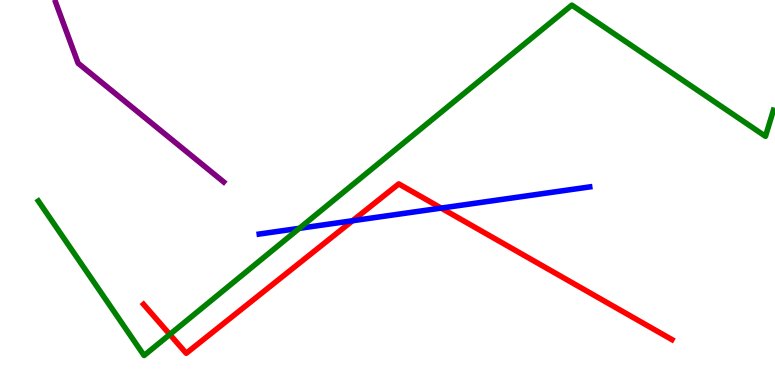[{'lines': ['blue', 'red'], 'intersections': [{'x': 4.55, 'y': 4.27}, {'x': 5.69, 'y': 4.59}]}, {'lines': ['green', 'red'], 'intersections': [{'x': 2.19, 'y': 1.31}]}, {'lines': ['purple', 'red'], 'intersections': []}, {'lines': ['blue', 'green'], 'intersections': [{'x': 3.86, 'y': 4.07}]}, {'lines': ['blue', 'purple'], 'intersections': []}, {'lines': ['green', 'purple'], 'intersections': []}]